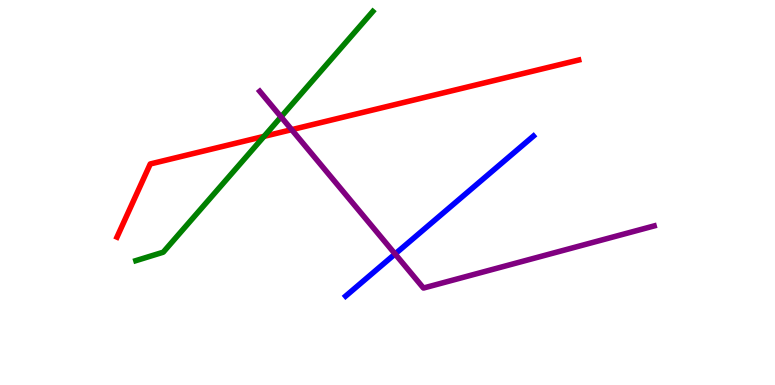[{'lines': ['blue', 'red'], 'intersections': []}, {'lines': ['green', 'red'], 'intersections': [{'x': 3.41, 'y': 6.46}]}, {'lines': ['purple', 'red'], 'intersections': [{'x': 3.76, 'y': 6.63}]}, {'lines': ['blue', 'green'], 'intersections': []}, {'lines': ['blue', 'purple'], 'intersections': [{'x': 5.1, 'y': 3.4}]}, {'lines': ['green', 'purple'], 'intersections': [{'x': 3.63, 'y': 6.96}]}]